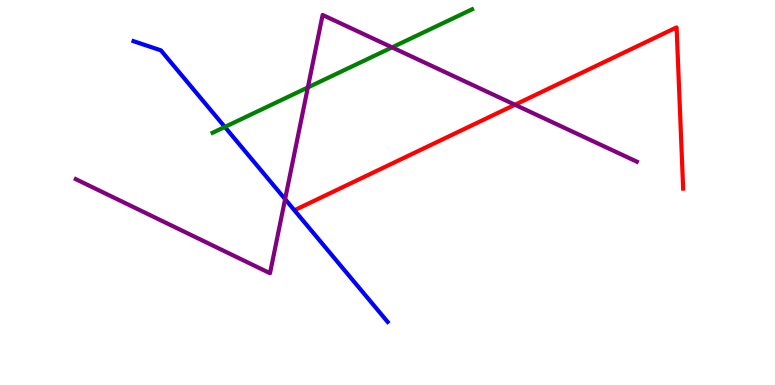[{'lines': ['blue', 'red'], 'intersections': []}, {'lines': ['green', 'red'], 'intersections': []}, {'lines': ['purple', 'red'], 'intersections': [{'x': 6.64, 'y': 7.28}]}, {'lines': ['blue', 'green'], 'intersections': [{'x': 2.9, 'y': 6.7}]}, {'lines': ['blue', 'purple'], 'intersections': [{'x': 3.68, 'y': 4.83}]}, {'lines': ['green', 'purple'], 'intersections': [{'x': 3.97, 'y': 7.73}, {'x': 5.06, 'y': 8.77}]}]